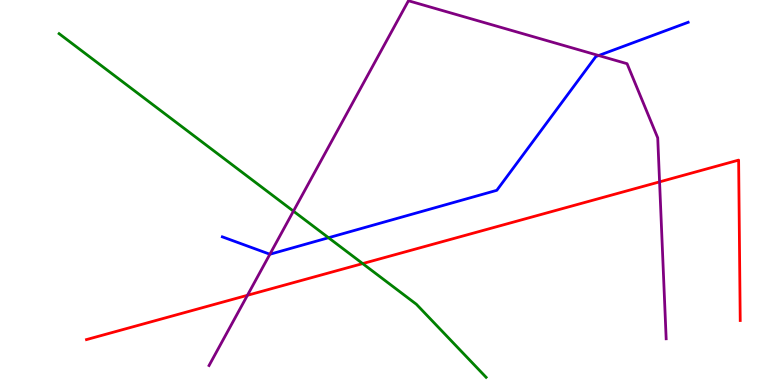[{'lines': ['blue', 'red'], 'intersections': []}, {'lines': ['green', 'red'], 'intersections': [{'x': 4.68, 'y': 3.15}]}, {'lines': ['purple', 'red'], 'intersections': [{'x': 3.19, 'y': 2.33}, {'x': 8.51, 'y': 5.28}]}, {'lines': ['blue', 'green'], 'intersections': [{'x': 4.24, 'y': 3.83}]}, {'lines': ['blue', 'purple'], 'intersections': [{'x': 3.48, 'y': 3.4}, {'x': 7.72, 'y': 8.56}]}, {'lines': ['green', 'purple'], 'intersections': [{'x': 3.79, 'y': 4.52}]}]